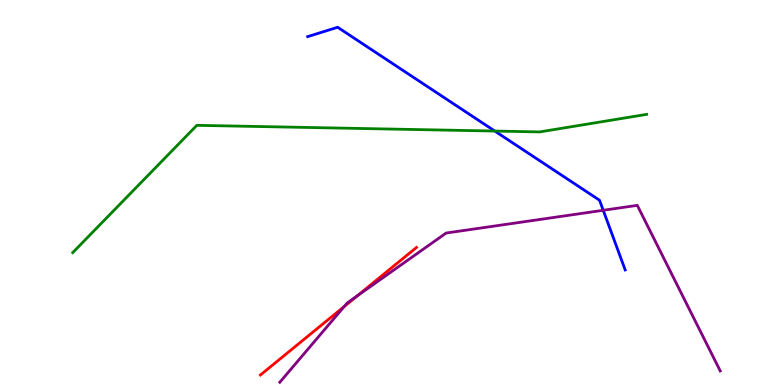[{'lines': ['blue', 'red'], 'intersections': []}, {'lines': ['green', 'red'], 'intersections': []}, {'lines': ['purple', 'red'], 'intersections': [{'x': 4.44, 'y': 2.04}, {'x': 4.61, 'y': 2.31}]}, {'lines': ['blue', 'green'], 'intersections': [{'x': 6.38, 'y': 6.6}]}, {'lines': ['blue', 'purple'], 'intersections': [{'x': 7.78, 'y': 4.54}]}, {'lines': ['green', 'purple'], 'intersections': []}]